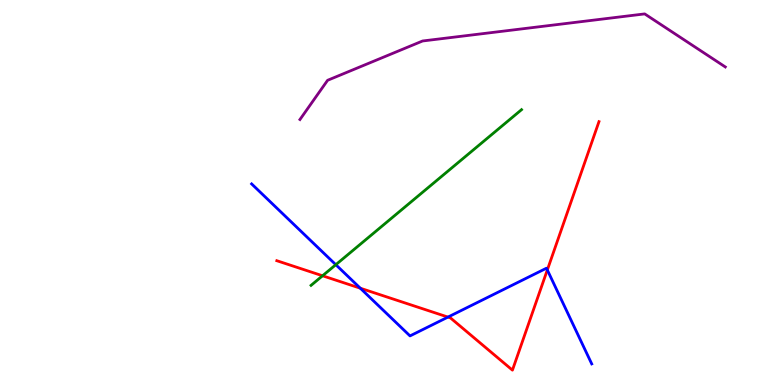[{'lines': ['blue', 'red'], 'intersections': [{'x': 4.65, 'y': 2.51}, {'x': 5.78, 'y': 1.76}, {'x': 7.06, 'y': 2.99}]}, {'lines': ['green', 'red'], 'intersections': [{'x': 4.16, 'y': 2.84}]}, {'lines': ['purple', 'red'], 'intersections': []}, {'lines': ['blue', 'green'], 'intersections': [{'x': 4.33, 'y': 3.12}]}, {'lines': ['blue', 'purple'], 'intersections': []}, {'lines': ['green', 'purple'], 'intersections': []}]